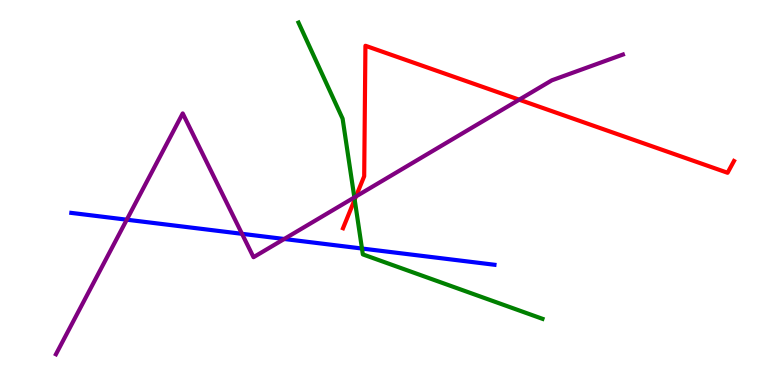[{'lines': ['blue', 'red'], 'intersections': []}, {'lines': ['green', 'red'], 'intersections': [{'x': 4.58, 'y': 4.82}]}, {'lines': ['purple', 'red'], 'intersections': [{'x': 4.59, 'y': 4.9}, {'x': 6.7, 'y': 7.41}]}, {'lines': ['blue', 'green'], 'intersections': [{'x': 4.67, 'y': 3.54}]}, {'lines': ['blue', 'purple'], 'intersections': [{'x': 1.64, 'y': 4.29}, {'x': 3.12, 'y': 3.93}, {'x': 3.67, 'y': 3.79}]}, {'lines': ['green', 'purple'], 'intersections': [{'x': 4.57, 'y': 4.87}]}]